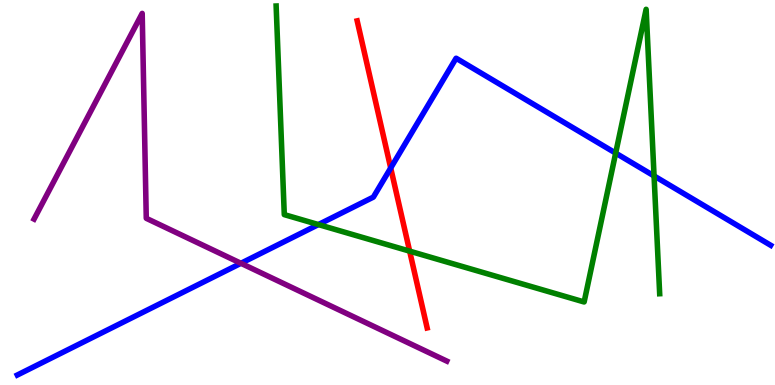[{'lines': ['blue', 'red'], 'intersections': [{'x': 5.04, 'y': 5.64}]}, {'lines': ['green', 'red'], 'intersections': [{'x': 5.29, 'y': 3.48}]}, {'lines': ['purple', 'red'], 'intersections': []}, {'lines': ['blue', 'green'], 'intersections': [{'x': 4.11, 'y': 4.17}, {'x': 7.94, 'y': 6.02}, {'x': 8.44, 'y': 5.43}]}, {'lines': ['blue', 'purple'], 'intersections': [{'x': 3.11, 'y': 3.16}]}, {'lines': ['green', 'purple'], 'intersections': []}]